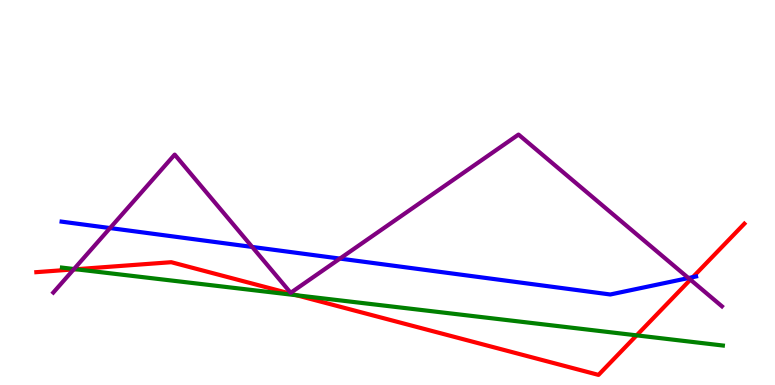[{'lines': ['blue', 'red'], 'intersections': [{'x': 8.94, 'y': 2.8}]}, {'lines': ['green', 'red'], 'intersections': [{'x': 0.979, 'y': 3.01}, {'x': 3.83, 'y': 2.33}, {'x': 8.21, 'y': 1.29}]}, {'lines': ['purple', 'red'], 'intersections': [{'x': 0.951, 'y': 3.0}, {'x': 8.91, 'y': 2.74}]}, {'lines': ['blue', 'green'], 'intersections': []}, {'lines': ['blue', 'purple'], 'intersections': [{'x': 1.42, 'y': 4.08}, {'x': 3.25, 'y': 3.59}, {'x': 4.39, 'y': 3.28}, {'x': 8.88, 'y': 2.78}]}, {'lines': ['green', 'purple'], 'intersections': [{'x': 0.955, 'y': 3.01}]}]